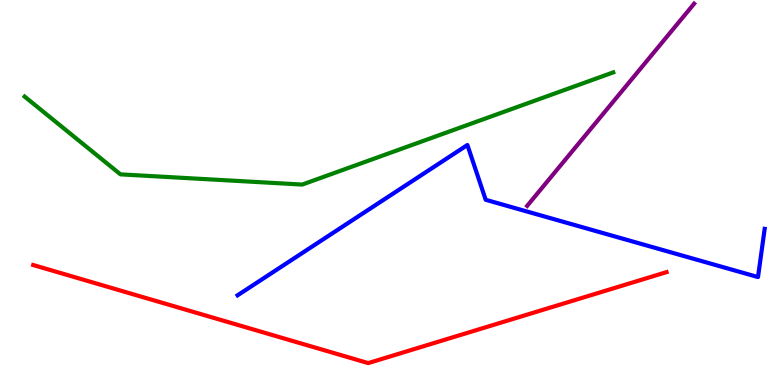[{'lines': ['blue', 'red'], 'intersections': []}, {'lines': ['green', 'red'], 'intersections': []}, {'lines': ['purple', 'red'], 'intersections': []}, {'lines': ['blue', 'green'], 'intersections': []}, {'lines': ['blue', 'purple'], 'intersections': []}, {'lines': ['green', 'purple'], 'intersections': []}]